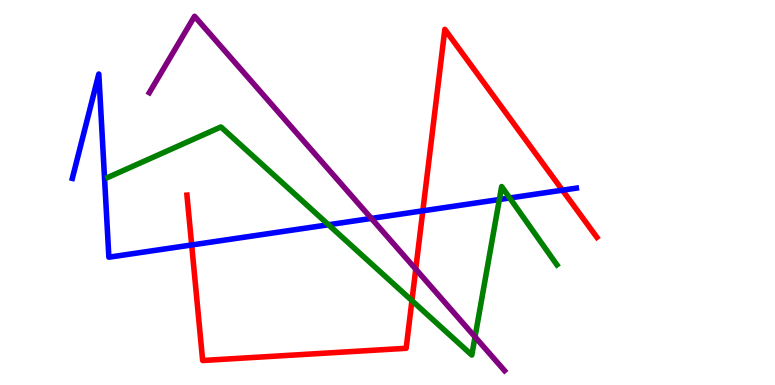[{'lines': ['blue', 'red'], 'intersections': [{'x': 2.47, 'y': 3.64}, {'x': 5.46, 'y': 4.52}, {'x': 7.26, 'y': 5.06}]}, {'lines': ['green', 'red'], 'intersections': [{'x': 5.32, 'y': 2.19}]}, {'lines': ['purple', 'red'], 'intersections': [{'x': 5.36, 'y': 3.01}]}, {'lines': ['blue', 'green'], 'intersections': [{'x': 4.24, 'y': 4.16}, {'x': 6.44, 'y': 4.82}, {'x': 6.58, 'y': 4.86}]}, {'lines': ['blue', 'purple'], 'intersections': [{'x': 4.79, 'y': 4.33}]}, {'lines': ['green', 'purple'], 'intersections': [{'x': 6.13, 'y': 1.25}]}]